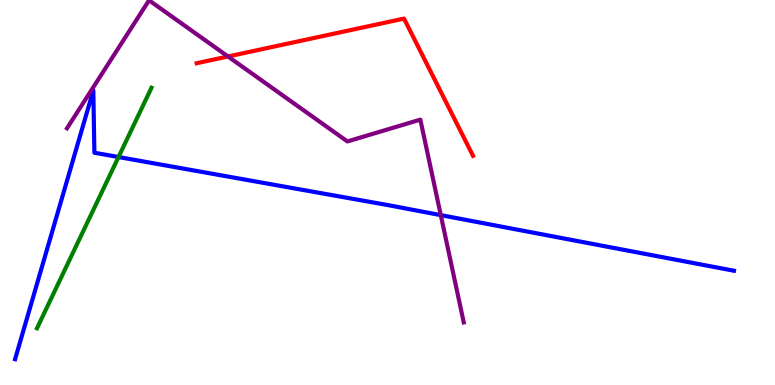[{'lines': ['blue', 'red'], 'intersections': []}, {'lines': ['green', 'red'], 'intersections': []}, {'lines': ['purple', 'red'], 'intersections': [{'x': 2.94, 'y': 8.53}]}, {'lines': ['blue', 'green'], 'intersections': [{'x': 1.53, 'y': 5.92}]}, {'lines': ['blue', 'purple'], 'intersections': [{'x': 5.69, 'y': 4.41}]}, {'lines': ['green', 'purple'], 'intersections': []}]